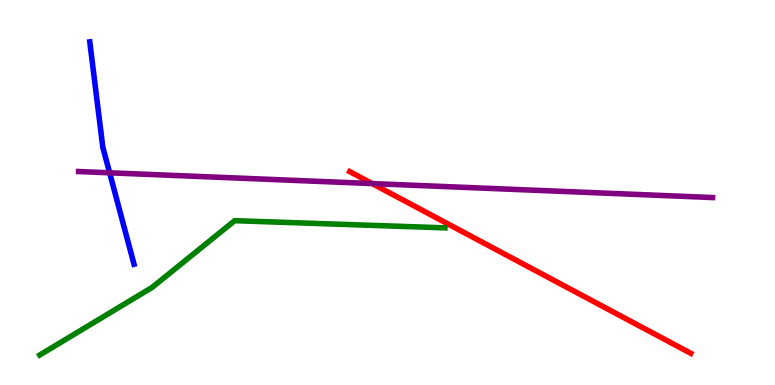[{'lines': ['blue', 'red'], 'intersections': []}, {'lines': ['green', 'red'], 'intersections': []}, {'lines': ['purple', 'red'], 'intersections': [{'x': 4.8, 'y': 5.23}]}, {'lines': ['blue', 'green'], 'intersections': []}, {'lines': ['blue', 'purple'], 'intersections': [{'x': 1.41, 'y': 5.51}]}, {'lines': ['green', 'purple'], 'intersections': []}]